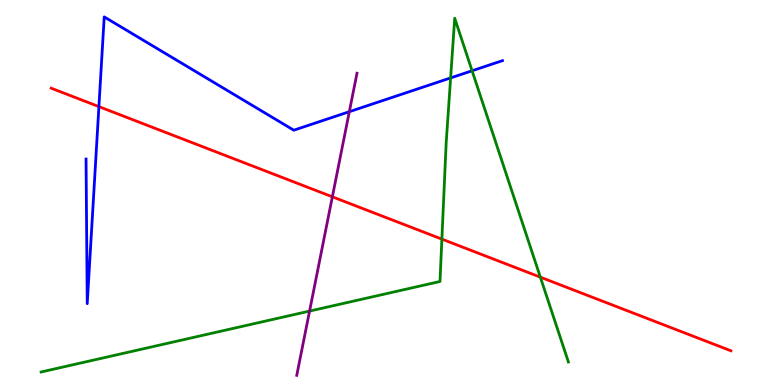[{'lines': ['blue', 'red'], 'intersections': [{'x': 1.28, 'y': 7.23}]}, {'lines': ['green', 'red'], 'intersections': [{'x': 5.7, 'y': 3.79}, {'x': 6.97, 'y': 2.8}]}, {'lines': ['purple', 'red'], 'intersections': [{'x': 4.29, 'y': 4.89}]}, {'lines': ['blue', 'green'], 'intersections': [{'x': 5.81, 'y': 7.98}, {'x': 6.09, 'y': 8.16}]}, {'lines': ['blue', 'purple'], 'intersections': [{'x': 4.51, 'y': 7.1}]}, {'lines': ['green', 'purple'], 'intersections': [{'x': 3.99, 'y': 1.92}]}]